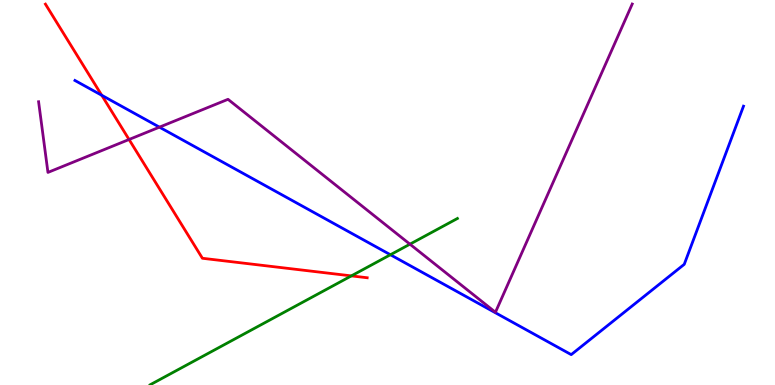[{'lines': ['blue', 'red'], 'intersections': [{'x': 1.31, 'y': 7.53}]}, {'lines': ['green', 'red'], 'intersections': [{'x': 4.53, 'y': 2.83}]}, {'lines': ['purple', 'red'], 'intersections': [{'x': 1.67, 'y': 6.38}]}, {'lines': ['blue', 'green'], 'intersections': [{'x': 5.04, 'y': 3.38}]}, {'lines': ['blue', 'purple'], 'intersections': [{'x': 2.06, 'y': 6.7}]}, {'lines': ['green', 'purple'], 'intersections': [{'x': 5.29, 'y': 3.66}]}]